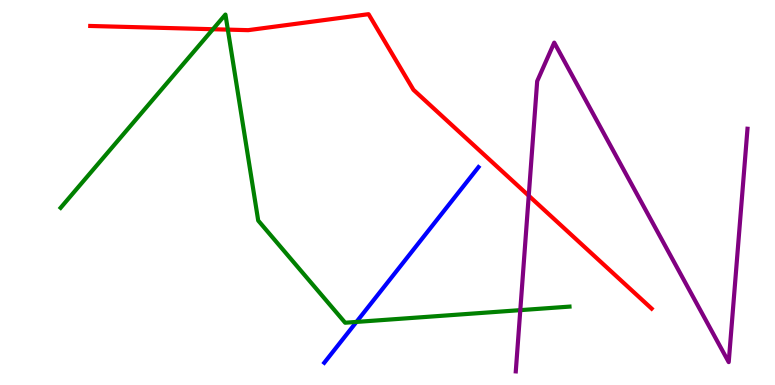[{'lines': ['blue', 'red'], 'intersections': []}, {'lines': ['green', 'red'], 'intersections': [{'x': 2.75, 'y': 9.24}, {'x': 2.94, 'y': 9.23}]}, {'lines': ['purple', 'red'], 'intersections': [{'x': 6.82, 'y': 4.92}]}, {'lines': ['blue', 'green'], 'intersections': [{'x': 4.6, 'y': 1.64}]}, {'lines': ['blue', 'purple'], 'intersections': []}, {'lines': ['green', 'purple'], 'intersections': [{'x': 6.71, 'y': 1.94}]}]